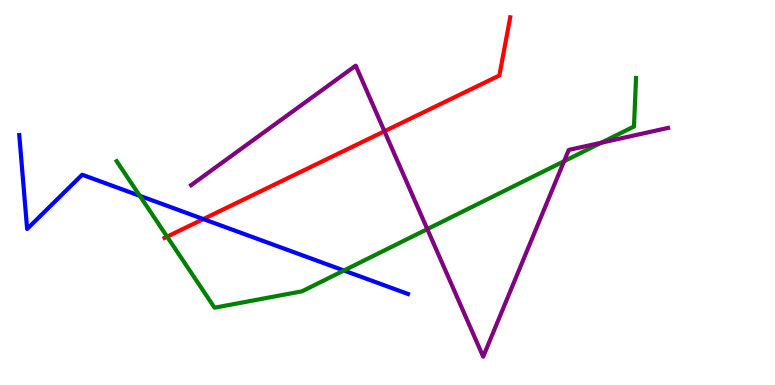[{'lines': ['blue', 'red'], 'intersections': [{'x': 2.62, 'y': 4.31}]}, {'lines': ['green', 'red'], 'intersections': [{'x': 2.16, 'y': 3.85}]}, {'lines': ['purple', 'red'], 'intersections': [{'x': 4.96, 'y': 6.59}]}, {'lines': ['blue', 'green'], 'intersections': [{'x': 1.8, 'y': 4.91}, {'x': 4.44, 'y': 2.97}]}, {'lines': ['blue', 'purple'], 'intersections': []}, {'lines': ['green', 'purple'], 'intersections': [{'x': 5.51, 'y': 4.05}, {'x': 7.28, 'y': 5.81}, {'x': 7.76, 'y': 6.29}]}]